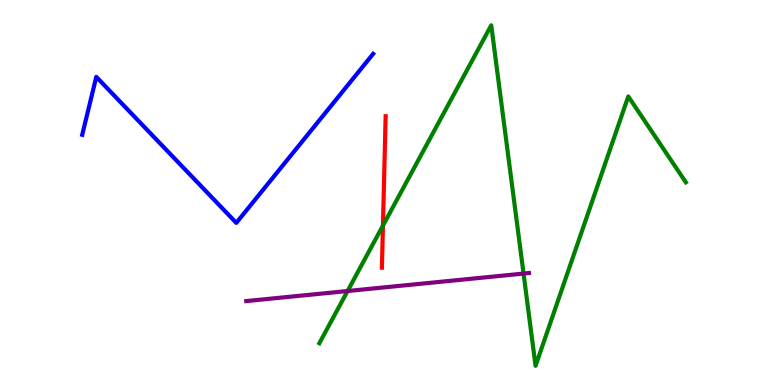[{'lines': ['blue', 'red'], 'intersections': []}, {'lines': ['green', 'red'], 'intersections': [{'x': 4.94, 'y': 4.14}]}, {'lines': ['purple', 'red'], 'intersections': []}, {'lines': ['blue', 'green'], 'intersections': []}, {'lines': ['blue', 'purple'], 'intersections': []}, {'lines': ['green', 'purple'], 'intersections': [{'x': 4.48, 'y': 2.44}, {'x': 6.76, 'y': 2.89}]}]